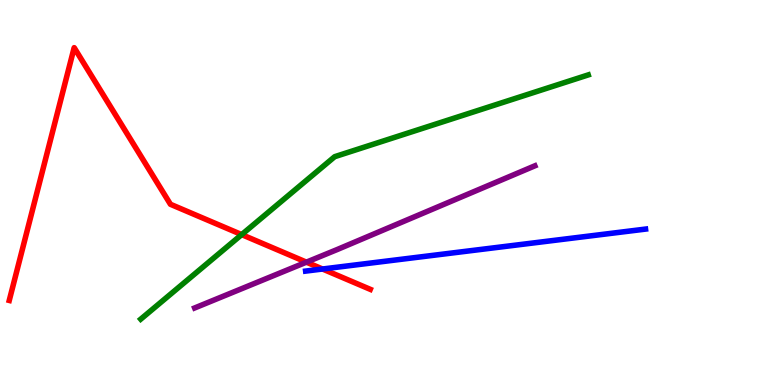[{'lines': ['blue', 'red'], 'intersections': [{'x': 4.16, 'y': 3.01}]}, {'lines': ['green', 'red'], 'intersections': [{'x': 3.12, 'y': 3.91}]}, {'lines': ['purple', 'red'], 'intersections': [{'x': 3.95, 'y': 3.19}]}, {'lines': ['blue', 'green'], 'intersections': []}, {'lines': ['blue', 'purple'], 'intersections': []}, {'lines': ['green', 'purple'], 'intersections': []}]